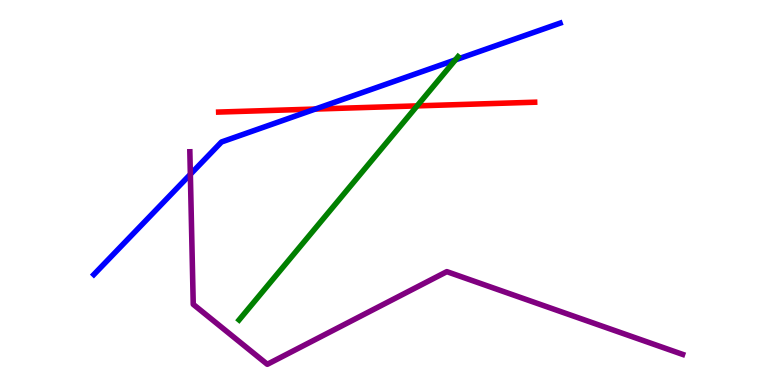[{'lines': ['blue', 'red'], 'intersections': [{'x': 4.07, 'y': 7.17}]}, {'lines': ['green', 'red'], 'intersections': [{'x': 5.38, 'y': 7.25}]}, {'lines': ['purple', 'red'], 'intersections': []}, {'lines': ['blue', 'green'], 'intersections': [{'x': 5.88, 'y': 8.44}]}, {'lines': ['blue', 'purple'], 'intersections': [{'x': 2.46, 'y': 5.47}]}, {'lines': ['green', 'purple'], 'intersections': []}]